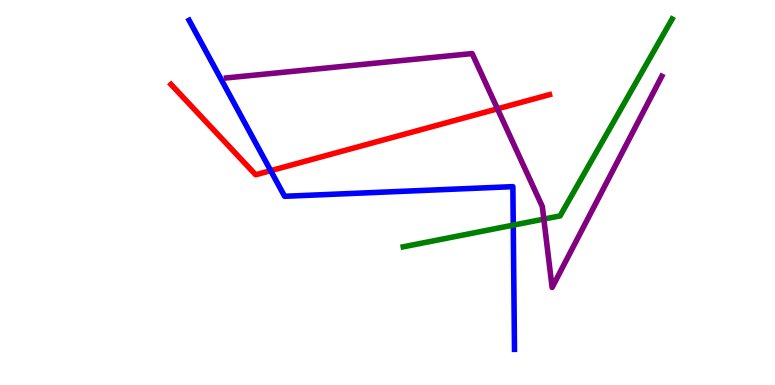[{'lines': ['blue', 'red'], 'intersections': [{'x': 3.49, 'y': 5.57}]}, {'lines': ['green', 'red'], 'intersections': []}, {'lines': ['purple', 'red'], 'intersections': [{'x': 6.42, 'y': 7.17}]}, {'lines': ['blue', 'green'], 'intersections': [{'x': 6.62, 'y': 4.15}]}, {'lines': ['blue', 'purple'], 'intersections': []}, {'lines': ['green', 'purple'], 'intersections': [{'x': 7.02, 'y': 4.31}]}]